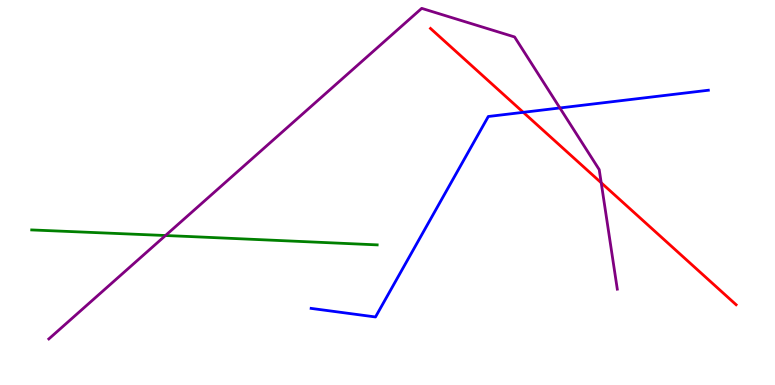[{'lines': ['blue', 'red'], 'intersections': [{'x': 6.75, 'y': 7.08}]}, {'lines': ['green', 'red'], 'intersections': []}, {'lines': ['purple', 'red'], 'intersections': [{'x': 7.76, 'y': 5.25}]}, {'lines': ['blue', 'green'], 'intersections': []}, {'lines': ['blue', 'purple'], 'intersections': [{'x': 7.22, 'y': 7.2}]}, {'lines': ['green', 'purple'], 'intersections': [{'x': 2.14, 'y': 3.88}]}]